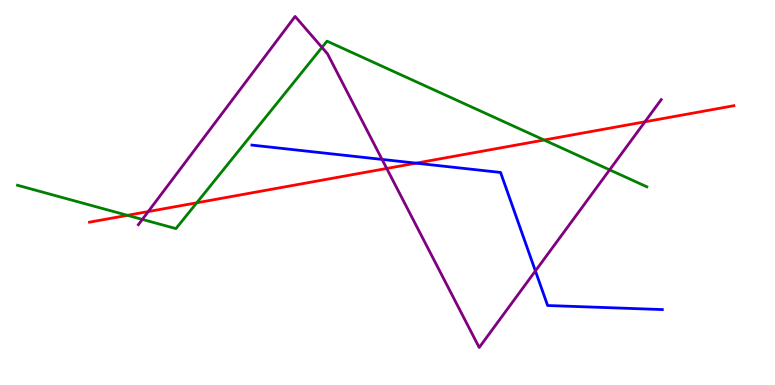[{'lines': ['blue', 'red'], 'intersections': [{'x': 5.37, 'y': 5.76}]}, {'lines': ['green', 'red'], 'intersections': [{'x': 1.64, 'y': 4.41}, {'x': 2.54, 'y': 4.73}, {'x': 7.02, 'y': 6.36}]}, {'lines': ['purple', 'red'], 'intersections': [{'x': 1.91, 'y': 4.5}, {'x': 4.99, 'y': 5.62}, {'x': 8.32, 'y': 6.84}]}, {'lines': ['blue', 'green'], 'intersections': []}, {'lines': ['blue', 'purple'], 'intersections': [{'x': 4.93, 'y': 5.86}, {'x': 6.91, 'y': 2.96}]}, {'lines': ['green', 'purple'], 'intersections': [{'x': 1.84, 'y': 4.3}, {'x': 4.15, 'y': 8.77}, {'x': 7.87, 'y': 5.59}]}]